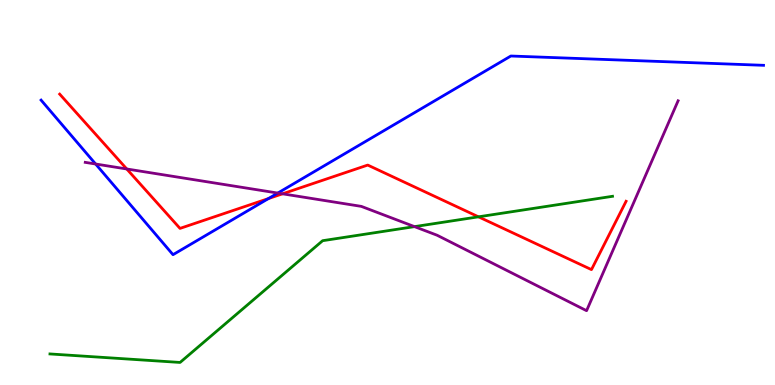[{'lines': ['blue', 'red'], 'intersections': [{'x': 3.46, 'y': 4.84}]}, {'lines': ['green', 'red'], 'intersections': [{'x': 6.17, 'y': 4.37}]}, {'lines': ['purple', 'red'], 'intersections': [{'x': 1.64, 'y': 5.61}, {'x': 3.65, 'y': 4.97}]}, {'lines': ['blue', 'green'], 'intersections': []}, {'lines': ['blue', 'purple'], 'intersections': [{'x': 1.23, 'y': 5.74}, {'x': 3.58, 'y': 4.99}]}, {'lines': ['green', 'purple'], 'intersections': [{'x': 5.35, 'y': 4.11}]}]